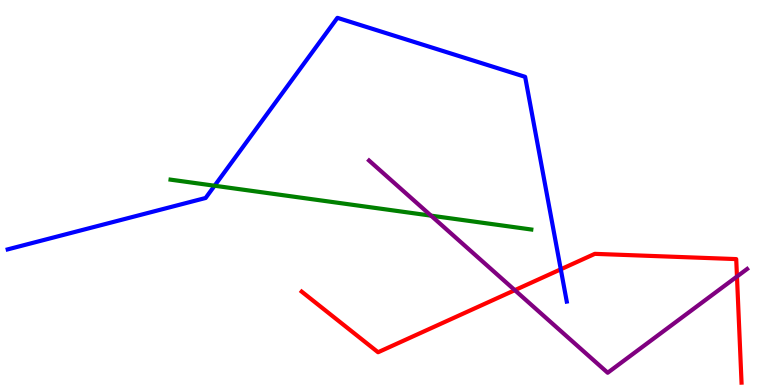[{'lines': ['blue', 'red'], 'intersections': [{'x': 7.24, 'y': 3.01}]}, {'lines': ['green', 'red'], 'intersections': []}, {'lines': ['purple', 'red'], 'intersections': [{'x': 6.64, 'y': 2.46}, {'x': 9.51, 'y': 2.82}]}, {'lines': ['blue', 'green'], 'intersections': [{'x': 2.77, 'y': 5.18}]}, {'lines': ['blue', 'purple'], 'intersections': []}, {'lines': ['green', 'purple'], 'intersections': [{'x': 5.56, 'y': 4.4}]}]